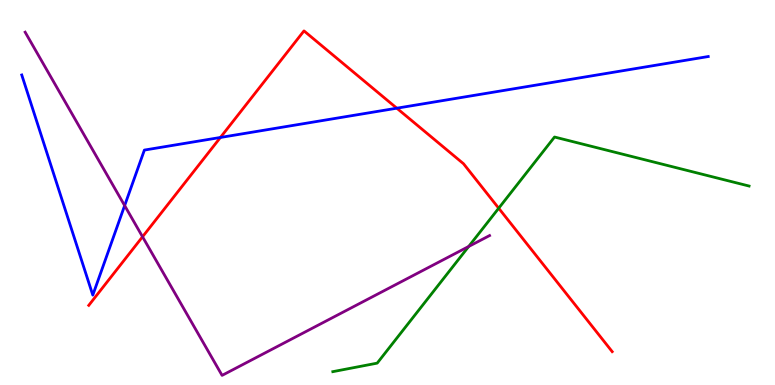[{'lines': ['blue', 'red'], 'intersections': [{'x': 2.84, 'y': 6.43}, {'x': 5.12, 'y': 7.19}]}, {'lines': ['green', 'red'], 'intersections': [{'x': 6.43, 'y': 4.59}]}, {'lines': ['purple', 'red'], 'intersections': [{'x': 1.84, 'y': 3.85}]}, {'lines': ['blue', 'green'], 'intersections': []}, {'lines': ['blue', 'purple'], 'intersections': [{'x': 1.61, 'y': 4.66}]}, {'lines': ['green', 'purple'], 'intersections': [{'x': 6.05, 'y': 3.6}]}]